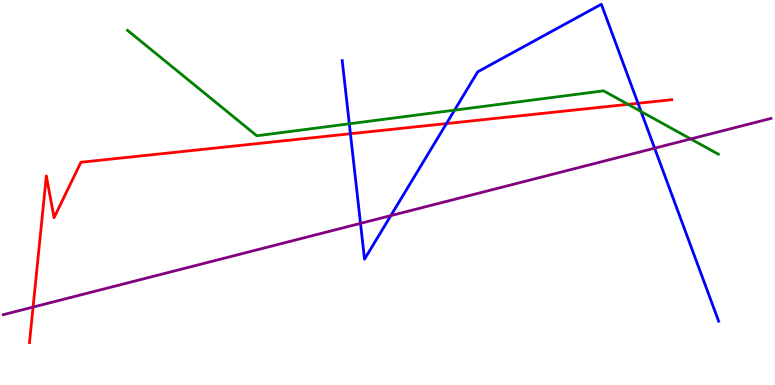[{'lines': ['blue', 'red'], 'intersections': [{'x': 4.52, 'y': 6.53}, {'x': 5.76, 'y': 6.79}, {'x': 8.23, 'y': 7.32}]}, {'lines': ['green', 'red'], 'intersections': [{'x': 8.1, 'y': 7.29}]}, {'lines': ['purple', 'red'], 'intersections': [{'x': 0.427, 'y': 2.02}]}, {'lines': ['blue', 'green'], 'intersections': [{'x': 4.51, 'y': 6.78}, {'x': 5.87, 'y': 7.14}, {'x': 8.27, 'y': 7.1}]}, {'lines': ['blue', 'purple'], 'intersections': [{'x': 4.65, 'y': 4.2}, {'x': 5.04, 'y': 4.4}, {'x': 8.45, 'y': 6.15}]}, {'lines': ['green', 'purple'], 'intersections': [{'x': 8.91, 'y': 6.39}]}]